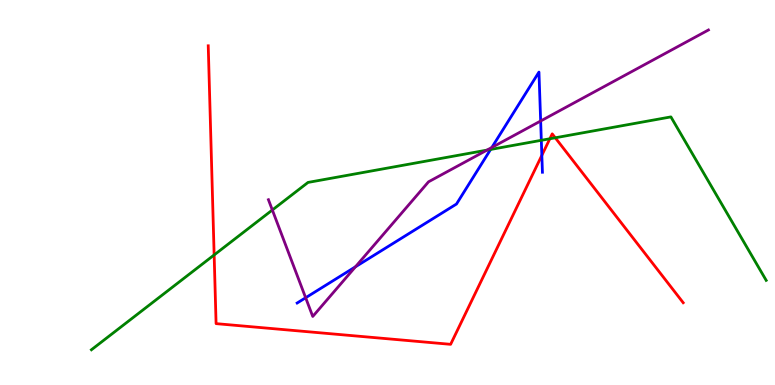[{'lines': ['blue', 'red'], 'intersections': [{'x': 6.99, 'y': 5.97}]}, {'lines': ['green', 'red'], 'intersections': [{'x': 2.76, 'y': 3.38}, {'x': 7.09, 'y': 6.4}, {'x': 7.16, 'y': 6.42}]}, {'lines': ['purple', 'red'], 'intersections': []}, {'lines': ['blue', 'green'], 'intersections': [{'x': 6.33, 'y': 6.12}, {'x': 6.98, 'y': 6.36}]}, {'lines': ['blue', 'purple'], 'intersections': [{'x': 3.94, 'y': 2.27}, {'x': 4.59, 'y': 3.07}, {'x': 6.35, 'y': 6.17}, {'x': 6.98, 'y': 6.86}]}, {'lines': ['green', 'purple'], 'intersections': [{'x': 3.51, 'y': 4.55}, {'x': 6.28, 'y': 6.1}]}]